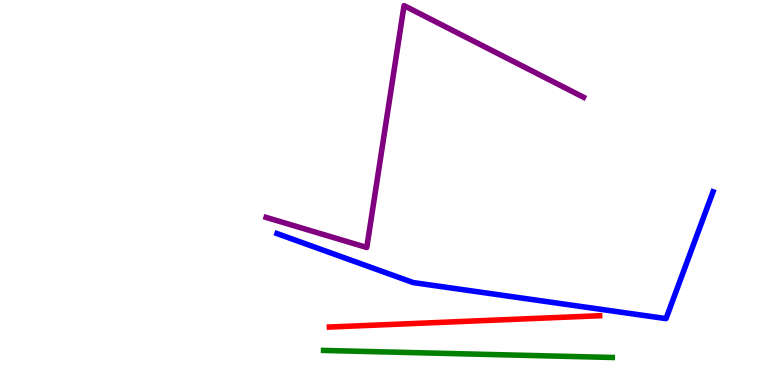[{'lines': ['blue', 'red'], 'intersections': []}, {'lines': ['green', 'red'], 'intersections': []}, {'lines': ['purple', 'red'], 'intersections': []}, {'lines': ['blue', 'green'], 'intersections': []}, {'lines': ['blue', 'purple'], 'intersections': []}, {'lines': ['green', 'purple'], 'intersections': []}]